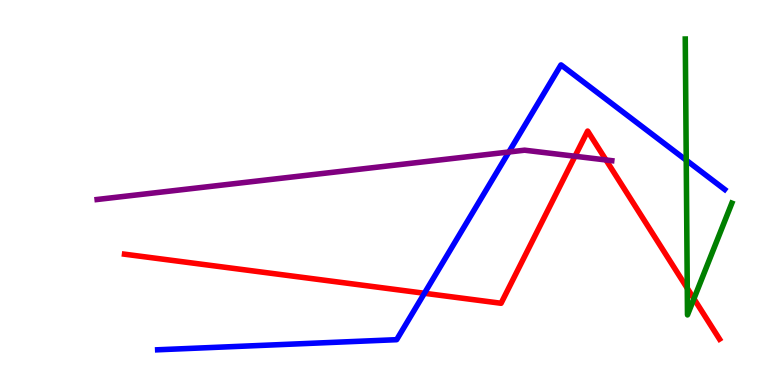[{'lines': ['blue', 'red'], 'intersections': [{'x': 5.48, 'y': 2.38}]}, {'lines': ['green', 'red'], 'intersections': [{'x': 8.87, 'y': 2.51}, {'x': 8.95, 'y': 2.24}]}, {'lines': ['purple', 'red'], 'intersections': [{'x': 7.42, 'y': 5.94}, {'x': 7.82, 'y': 5.84}]}, {'lines': ['blue', 'green'], 'intersections': [{'x': 8.85, 'y': 5.84}]}, {'lines': ['blue', 'purple'], 'intersections': [{'x': 6.57, 'y': 6.05}]}, {'lines': ['green', 'purple'], 'intersections': []}]